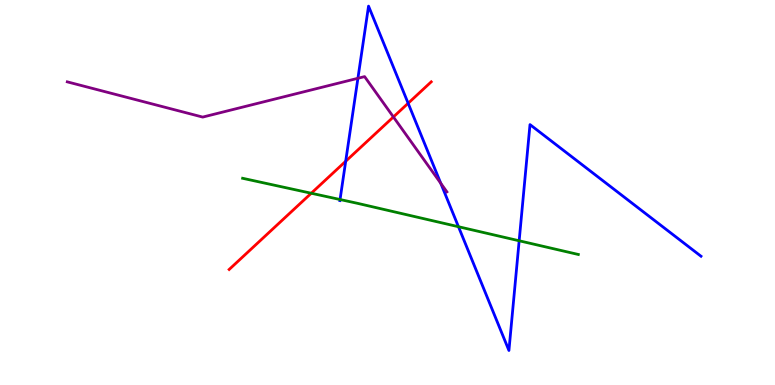[{'lines': ['blue', 'red'], 'intersections': [{'x': 4.46, 'y': 5.81}, {'x': 5.27, 'y': 7.32}]}, {'lines': ['green', 'red'], 'intersections': [{'x': 4.02, 'y': 4.98}]}, {'lines': ['purple', 'red'], 'intersections': [{'x': 5.08, 'y': 6.96}]}, {'lines': ['blue', 'green'], 'intersections': [{'x': 4.39, 'y': 4.82}, {'x': 5.92, 'y': 4.11}, {'x': 6.7, 'y': 3.75}]}, {'lines': ['blue', 'purple'], 'intersections': [{'x': 4.62, 'y': 7.97}, {'x': 5.69, 'y': 5.24}]}, {'lines': ['green', 'purple'], 'intersections': []}]